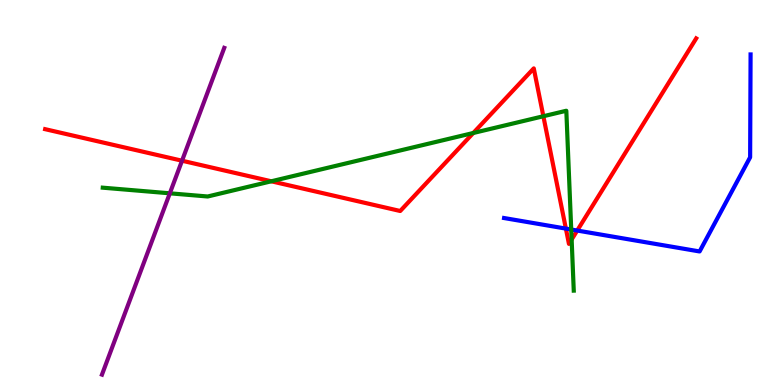[{'lines': ['blue', 'red'], 'intersections': [{'x': 7.3, 'y': 4.06}, {'x': 7.45, 'y': 4.01}]}, {'lines': ['green', 'red'], 'intersections': [{'x': 3.5, 'y': 5.29}, {'x': 6.11, 'y': 6.55}, {'x': 7.01, 'y': 6.98}, {'x': 7.38, 'y': 3.78}]}, {'lines': ['purple', 'red'], 'intersections': [{'x': 2.35, 'y': 5.83}]}, {'lines': ['blue', 'green'], 'intersections': [{'x': 7.37, 'y': 4.04}]}, {'lines': ['blue', 'purple'], 'intersections': []}, {'lines': ['green', 'purple'], 'intersections': [{'x': 2.19, 'y': 4.98}]}]